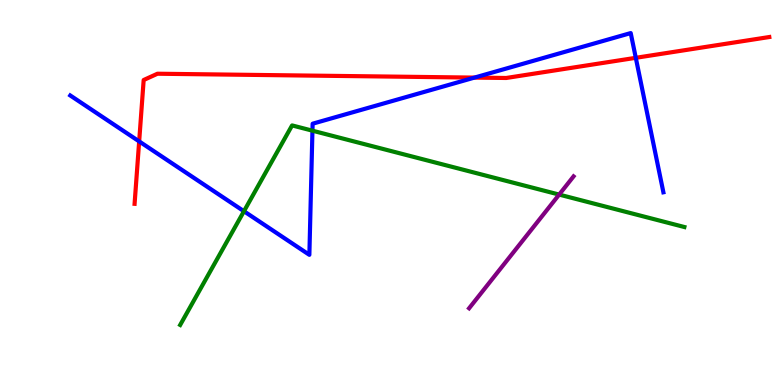[{'lines': ['blue', 'red'], 'intersections': [{'x': 1.8, 'y': 6.33}, {'x': 6.12, 'y': 7.98}, {'x': 8.2, 'y': 8.5}]}, {'lines': ['green', 'red'], 'intersections': []}, {'lines': ['purple', 'red'], 'intersections': []}, {'lines': ['blue', 'green'], 'intersections': [{'x': 3.15, 'y': 4.51}, {'x': 4.03, 'y': 6.61}]}, {'lines': ['blue', 'purple'], 'intersections': []}, {'lines': ['green', 'purple'], 'intersections': [{'x': 7.21, 'y': 4.95}]}]